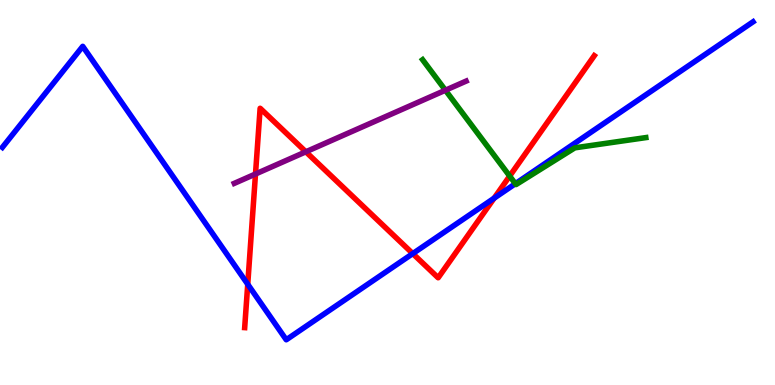[{'lines': ['blue', 'red'], 'intersections': [{'x': 3.2, 'y': 2.62}, {'x': 5.33, 'y': 3.41}, {'x': 6.38, 'y': 4.85}]}, {'lines': ['green', 'red'], 'intersections': [{'x': 6.58, 'y': 5.43}]}, {'lines': ['purple', 'red'], 'intersections': [{'x': 3.3, 'y': 5.48}, {'x': 3.95, 'y': 6.06}]}, {'lines': ['blue', 'green'], 'intersections': [{'x': 6.65, 'y': 5.23}]}, {'lines': ['blue', 'purple'], 'intersections': []}, {'lines': ['green', 'purple'], 'intersections': [{'x': 5.75, 'y': 7.66}]}]